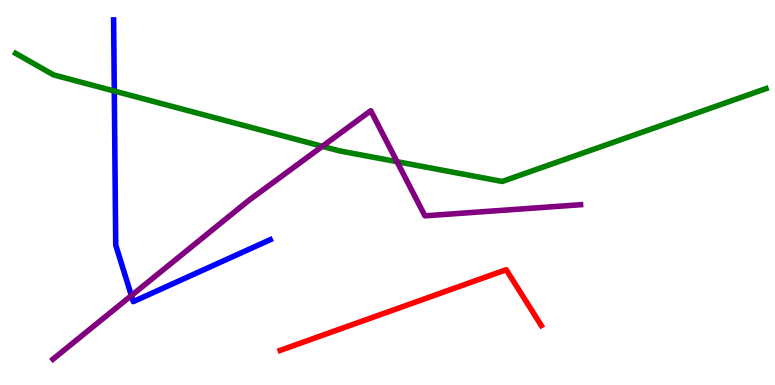[{'lines': ['blue', 'red'], 'intersections': []}, {'lines': ['green', 'red'], 'intersections': []}, {'lines': ['purple', 'red'], 'intersections': []}, {'lines': ['blue', 'green'], 'intersections': [{'x': 1.47, 'y': 7.64}]}, {'lines': ['blue', 'purple'], 'intersections': [{'x': 1.7, 'y': 2.32}]}, {'lines': ['green', 'purple'], 'intersections': [{'x': 4.16, 'y': 6.2}, {'x': 5.12, 'y': 5.8}]}]